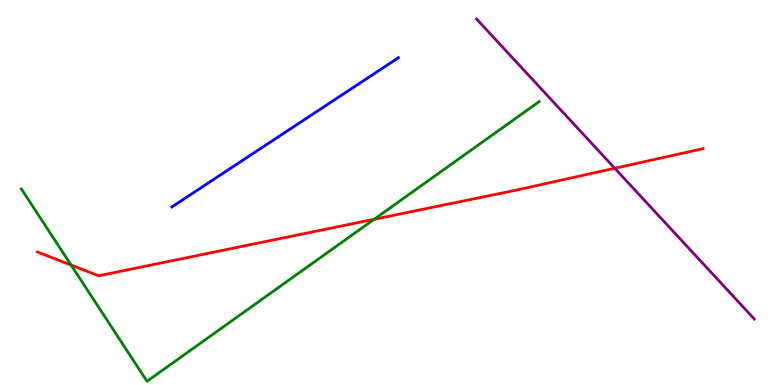[{'lines': ['blue', 'red'], 'intersections': []}, {'lines': ['green', 'red'], 'intersections': [{'x': 0.917, 'y': 3.12}, {'x': 4.83, 'y': 4.3}]}, {'lines': ['purple', 'red'], 'intersections': [{'x': 7.93, 'y': 5.63}]}, {'lines': ['blue', 'green'], 'intersections': []}, {'lines': ['blue', 'purple'], 'intersections': []}, {'lines': ['green', 'purple'], 'intersections': []}]